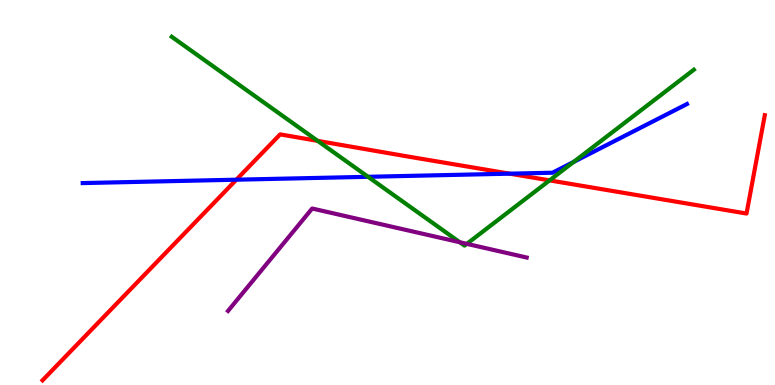[{'lines': ['blue', 'red'], 'intersections': [{'x': 3.05, 'y': 5.33}, {'x': 6.58, 'y': 5.49}]}, {'lines': ['green', 'red'], 'intersections': [{'x': 4.1, 'y': 6.34}, {'x': 7.09, 'y': 5.31}]}, {'lines': ['purple', 'red'], 'intersections': []}, {'lines': ['blue', 'green'], 'intersections': [{'x': 4.75, 'y': 5.41}, {'x': 7.4, 'y': 5.79}]}, {'lines': ['blue', 'purple'], 'intersections': []}, {'lines': ['green', 'purple'], 'intersections': [{'x': 5.93, 'y': 3.71}, {'x': 6.02, 'y': 3.67}]}]